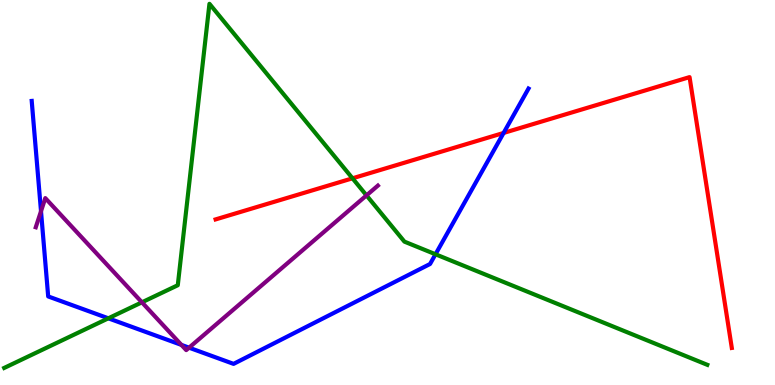[{'lines': ['blue', 'red'], 'intersections': [{'x': 6.5, 'y': 6.55}]}, {'lines': ['green', 'red'], 'intersections': [{'x': 4.55, 'y': 5.37}]}, {'lines': ['purple', 'red'], 'intersections': []}, {'lines': ['blue', 'green'], 'intersections': [{'x': 1.4, 'y': 1.73}, {'x': 5.62, 'y': 3.4}]}, {'lines': ['blue', 'purple'], 'intersections': [{'x': 0.529, 'y': 4.51}, {'x': 2.34, 'y': 1.04}, {'x': 2.44, 'y': 0.969}]}, {'lines': ['green', 'purple'], 'intersections': [{'x': 1.83, 'y': 2.15}, {'x': 4.73, 'y': 4.93}]}]